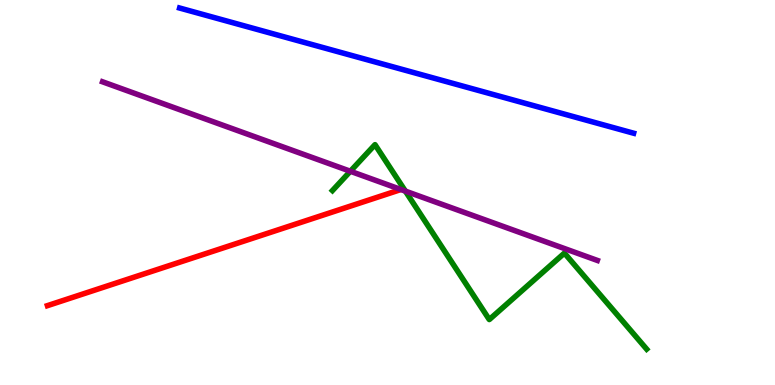[{'lines': ['blue', 'red'], 'intersections': []}, {'lines': ['green', 'red'], 'intersections': []}, {'lines': ['purple', 'red'], 'intersections': []}, {'lines': ['blue', 'green'], 'intersections': []}, {'lines': ['blue', 'purple'], 'intersections': []}, {'lines': ['green', 'purple'], 'intersections': [{'x': 4.52, 'y': 5.55}, {'x': 5.23, 'y': 5.04}]}]